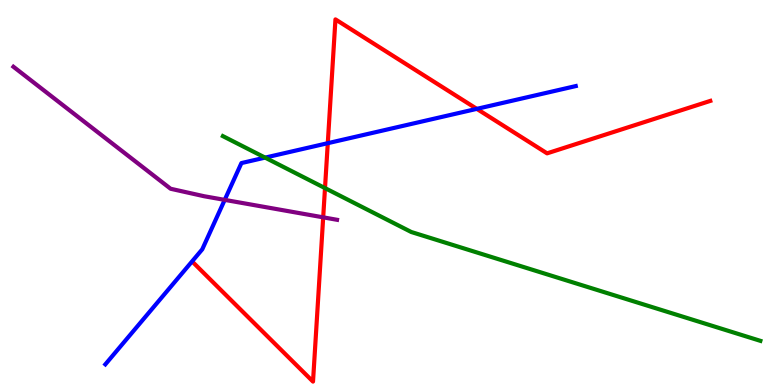[{'lines': ['blue', 'red'], 'intersections': [{'x': 4.23, 'y': 6.28}, {'x': 6.15, 'y': 7.17}]}, {'lines': ['green', 'red'], 'intersections': [{'x': 4.19, 'y': 5.11}]}, {'lines': ['purple', 'red'], 'intersections': [{'x': 4.17, 'y': 4.35}]}, {'lines': ['blue', 'green'], 'intersections': [{'x': 3.42, 'y': 5.91}]}, {'lines': ['blue', 'purple'], 'intersections': [{'x': 2.9, 'y': 4.81}]}, {'lines': ['green', 'purple'], 'intersections': []}]